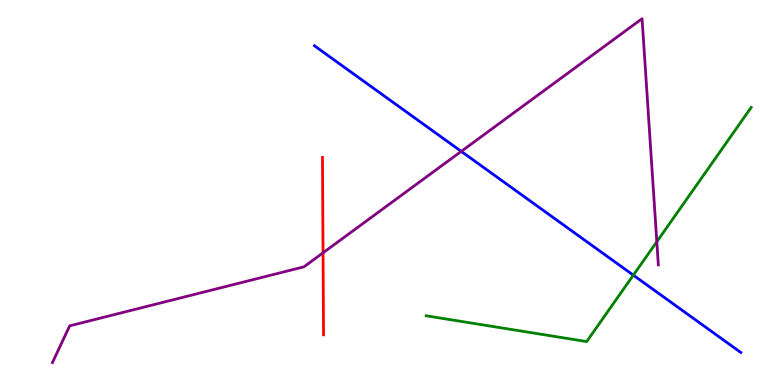[{'lines': ['blue', 'red'], 'intersections': []}, {'lines': ['green', 'red'], 'intersections': []}, {'lines': ['purple', 'red'], 'intersections': [{'x': 4.17, 'y': 3.43}]}, {'lines': ['blue', 'green'], 'intersections': [{'x': 8.17, 'y': 2.85}]}, {'lines': ['blue', 'purple'], 'intersections': [{'x': 5.95, 'y': 6.07}]}, {'lines': ['green', 'purple'], 'intersections': [{'x': 8.47, 'y': 3.72}]}]